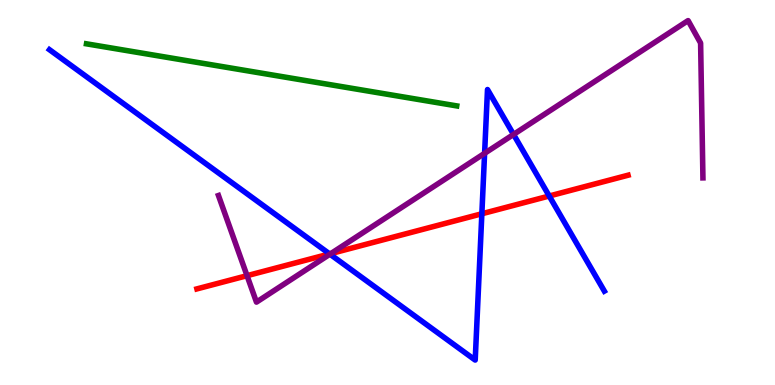[{'lines': ['blue', 'red'], 'intersections': [{'x': 4.25, 'y': 3.4}, {'x': 6.22, 'y': 4.45}, {'x': 7.09, 'y': 4.91}]}, {'lines': ['green', 'red'], 'intersections': []}, {'lines': ['purple', 'red'], 'intersections': [{'x': 3.19, 'y': 2.84}, {'x': 4.27, 'y': 3.41}]}, {'lines': ['blue', 'green'], 'intersections': []}, {'lines': ['blue', 'purple'], 'intersections': [{'x': 4.26, 'y': 3.4}, {'x': 6.25, 'y': 6.02}, {'x': 6.63, 'y': 6.51}]}, {'lines': ['green', 'purple'], 'intersections': []}]